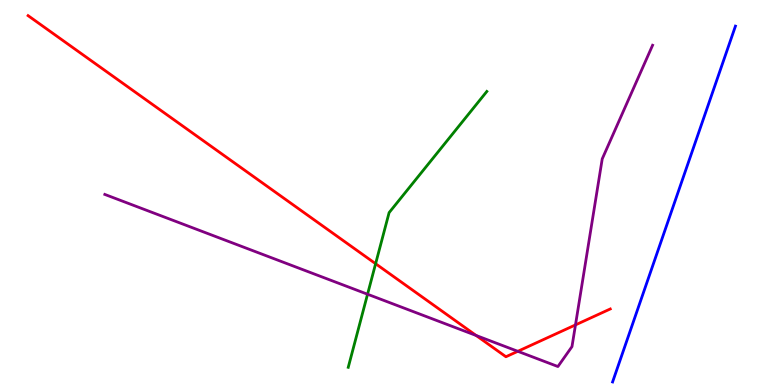[{'lines': ['blue', 'red'], 'intersections': []}, {'lines': ['green', 'red'], 'intersections': [{'x': 4.85, 'y': 3.15}]}, {'lines': ['purple', 'red'], 'intersections': [{'x': 6.14, 'y': 1.29}, {'x': 6.68, 'y': 0.875}, {'x': 7.43, 'y': 1.56}]}, {'lines': ['blue', 'green'], 'intersections': []}, {'lines': ['blue', 'purple'], 'intersections': []}, {'lines': ['green', 'purple'], 'intersections': [{'x': 4.74, 'y': 2.36}]}]